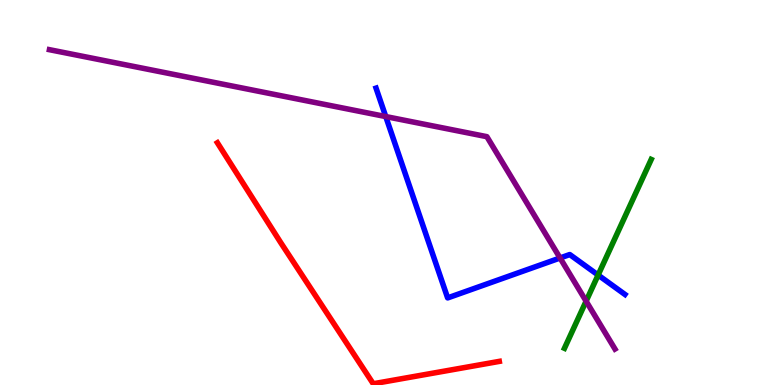[{'lines': ['blue', 'red'], 'intersections': []}, {'lines': ['green', 'red'], 'intersections': []}, {'lines': ['purple', 'red'], 'intersections': []}, {'lines': ['blue', 'green'], 'intersections': [{'x': 7.72, 'y': 2.86}]}, {'lines': ['blue', 'purple'], 'intersections': [{'x': 4.98, 'y': 6.97}, {'x': 7.23, 'y': 3.3}]}, {'lines': ['green', 'purple'], 'intersections': [{'x': 7.56, 'y': 2.18}]}]